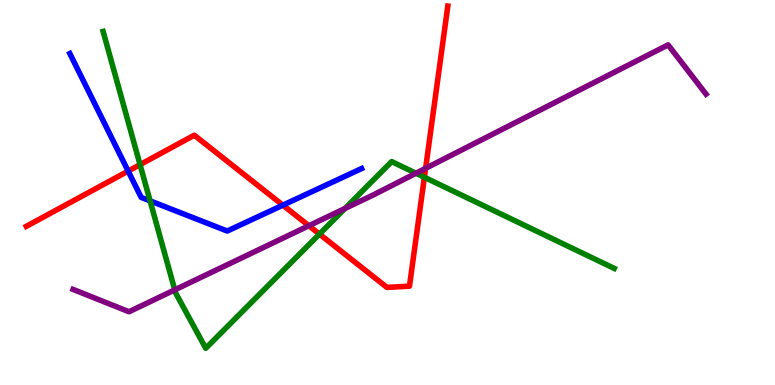[{'lines': ['blue', 'red'], 'intersections': [{'x': 1.65, 'y': 5.56}, {'x': 3.65, 'y': 4.67}]}, {'lines': ['green', 'red'], 'intersections': [{'x': 1.81, 'y': 5.72}, {'x': 4.12, 'y': 3.92}, {'x': 5.48, 'y': 5.4}]}, {'lines': ['purple', 'red'], 'intersections': [{'x': 3.99, 'y': 4.14}, {'x': 5.49, 'y': 5.63}]}, {'lines': ['blue', 'green'], 'intersections': [{'x': 1.94, 'y': 4.78}]}, {'lines': ['blue', 'purple'], 'intersections': []}, {'lines': ['green', 'purple'], 'intersections': [{'x': 2.26, 'y': 2.47}, {'x': 4.45, 'y': 4.59}, {'x': 5.37, 'y': 5.5}]}]